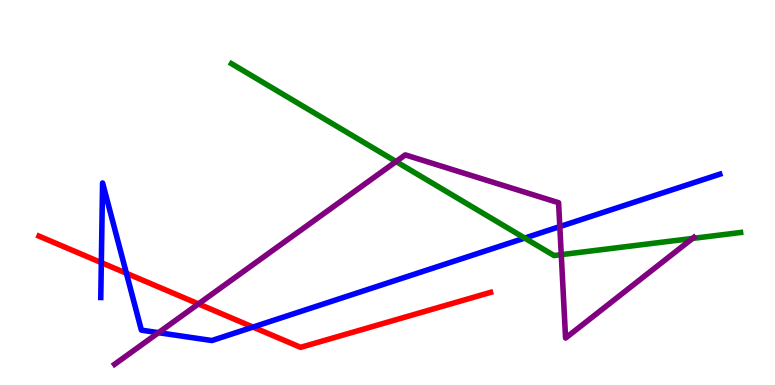[{'lines': ['blue', 'red'], 'intersections': [{'x': 1.31, 'y': 3.18}, {'x': 1.63, 'y': 2.9}, {'x': 3.26, 'y': 1.5}]}, {'lines': ['green', 'red'], 'intersections': []}, {'lines': ['purple', 'red'], 'intersections': [{'x': 2.56, 'y': 2.11}]}, {'lines': ['blue', 'green'], 'intersections': [{'x': 6.77, 'y': 3.82}]}, {'lines': ['blue', 'purple'], 'intersections': [{'x': 2.04, 'y': 1.36}, {'x': 7.22, 'y': 4.11}]}, {'lines': ['green', 'purple'], 'intersections': [{'x': 5.11, 'y': 5.8}, {'x': 7.24, 'y': 3.39}, {'x': 8.94, 'y': 3.81}]}]